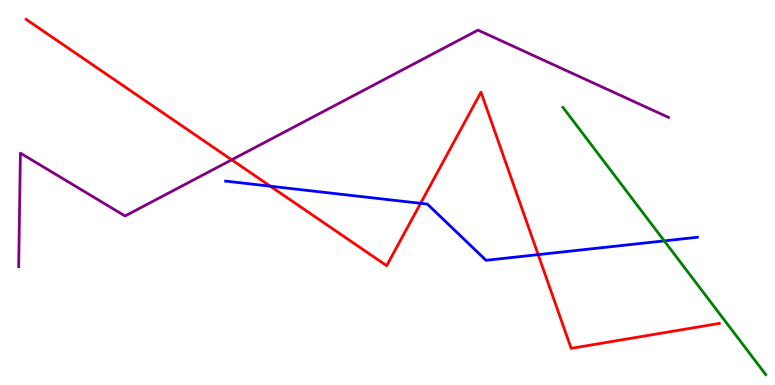[{'lines': ['blue', 'red'], 'intersections': [{'x': 3.49, 'y': 5.16}, {'x': 5.43, 'y': 4.72}, {'x': 6.94, 'y': 3.39}]}, {'lines': ['green', 'red'], 'intersections': []}, {'lines': ['purple', 'red'], 'intersections': [{'x': 2.99, 'y': 5.85}]}, {'lines': ['blue', 'green'], 'intersections': [{'x': 8.57, 'y': 3.74}]}, {'lines': ['blue', 'purple'], 'intersections': []}, {'lines': ['green', 'purple'], 'intersections': []}]